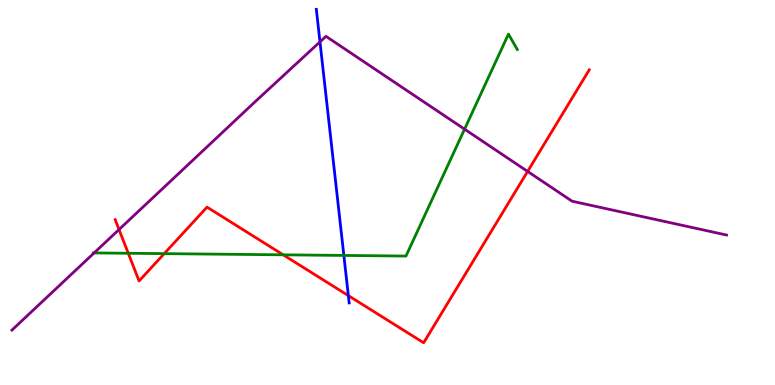[{'lines': ['blue', 'red'], 'intersections': [{'x': 4.49, 'y': 2.32}]}, {'lines': ['green', 'red'], 'intersections': [{'x': 1.66, 'y': 3.42}, {'x': 2.12, 'y': 3.41}, {'x': 3.65, 'y': 3.38}]}, {'lines': ['purple', 'red'], 'intersections': [{'x': 1.54, 'y': 4.04}, {'x': 6.81, 'y': 5.55}]}, {'lines': ['blue', 'green'], 'intersections': [{'x': 4.44, 'y': 3.37}]}, {'lines': ['blue', 'purple'], 'intersections': [{'x': 4.13, 'y': 8.91}]}, {'lines': ['green', 'purple'], 'intersections': [{'x': 1.21, 'y': 3.43}, {'x': 5.99, 'y': 6.64}]}]